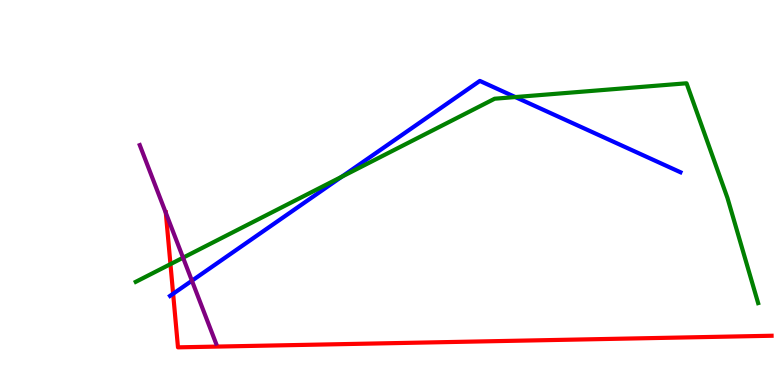[{'lines': ['blue', 'red'], 'intersections': [{'x': 2.23, 'y': 2.37}]}, {'lines': ['green', 'red'], 'intersections': [{'x': 2.2, 'y': 3.14}]}, {'lines': ['purple', 'red'], 'intersections': [{'x': 2.14, 'y': 4.47}]}, {'lines': ['blue', 'green'], 'intersections': [{'x': 4.41, 'y': 5.41}, {'x': 6.65, 'y': 7.48}]}, {'lines': ['blue', 'purple'], 'intersections': [{'x': 2.48, 'y': 2.71}]}, {'lines': ['green', 'purple'], 'intersections': [{'x': 2.36, 'y': 3.31}]}]